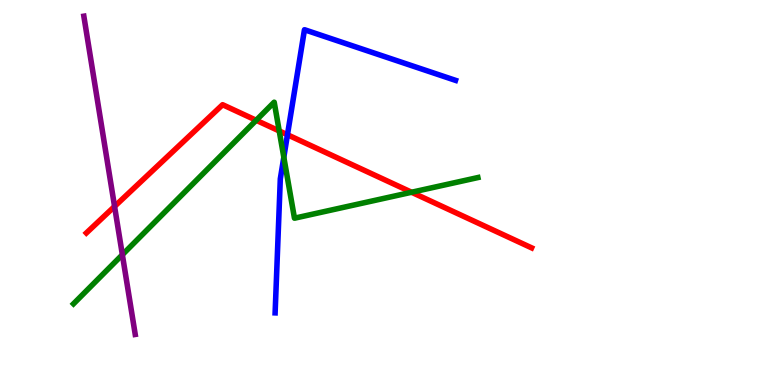[{'lines': ['blue', 'red'], 'intersections': [{'x': 3.71, 'y': 6.5}]}, {'lines': ['green', 'red'], 'intersections': [{'x': 3.31, 'y': 6.88}, {'x': 3.6, 'y': 6.6}, {'x': 5.31, 'y': 5.01}]}, {'lines': ['purple', 'red'], 'intersections': [{'x': 1.48, 'y': 4.64}]}, {'lines': ['blue', 'green'], 'intersections': [{'x': 3.66, 'y': 5.92}]}, {'lines': ['blue', 'purple'], 'intersections': []}, {'lines': ['green', 'purple'], 'intersections': [{'x': 1.58, 'y': 3.38}]}]